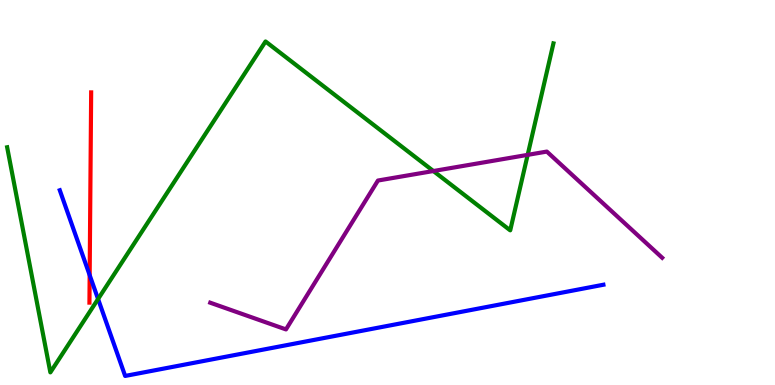[{'lines': ['blue', 'red'], 'intersections': [{'x': 1.16, 'y': 2.85}]}, {'lines': ['green', 'red'], 'intersections': []}, {'lines': ['purple', 'red'], 'intersections': []}, {'lines': ['blue', 'green'], 'intersections': [{'x': 1.27, 'y': 2.23}]}, {'lines': ['blue', 'purple'], 'intersections': []}, {'lines': ['green', 'purple'], 'intersections': [{'x': 5.59, 'y': 5.56}, {'x': 6.81, 'y': 5.98}]}]